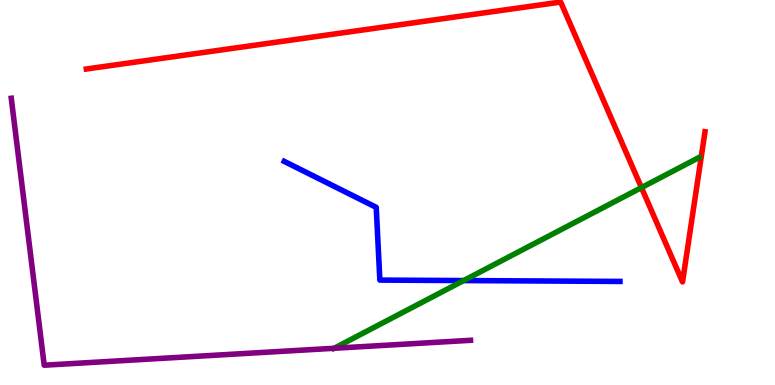[{'lines': ['blue', 'red'], 'intersections': []}, {'lines': ['green', 'red'], 'intersections': [{'x': 8.28, 'y': 5.13}]}, {'lines': ['purple', 'red'], 'intersections': []}, {'lines': ['blue', 'green'], 'intersections': [{'x': 5.98, 'y': 2.71}]}, {'lines': ['blue', 'purple'], 'intersections': []}, {'lines': ['green', 'purple'], 'intersections': [{'x': 4.31, 'y': 0.954}]}]